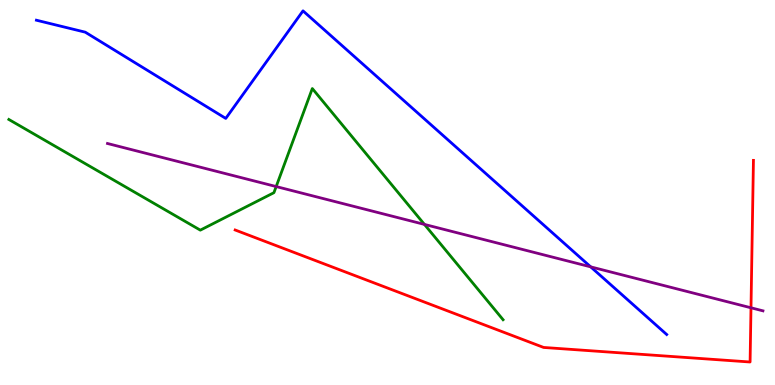[{'lines': ['blue', 'red'], 'intersections': []}, {'lines': ['green', 'red'], 'intersections': []}, {'lines': ['purple', 'red'], 'intersections': [{'x': 9.69, 'y': 2.01}]}, {'lines': ['blue', 'green'], 'intersections': []}, {'lines': ['blue', 'purple'], 'intersections': [{'x': 7.62, 'y': 3.07}]}, {'lines': ['green', 'purple'], 'intersections': [{'x': 3.56, 'y': 5.15}, {'x': 5.48, 'y': 4.17}]}]